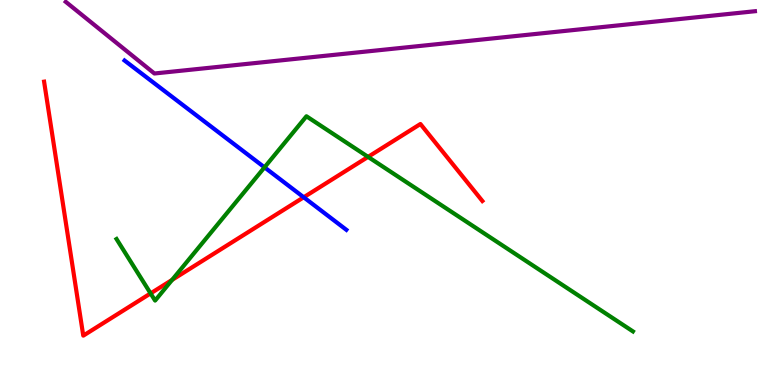[{'lines': ['blue', 'red'], 'intersections': [{'x': 3.92, 'y': 4.88}]}, {'lines': ['green', 'red'], 'intersections': [{'x': 1.94, 'y': 2.38}, {'x': 2.22, 'y': 2.73}, {'x': 4.75, 'y': 5.93}]}, {'lines': ['purple', 'red'], 'intersections': []}, {'lines': ['blue', 'green'], 'intersections': [{'x': 3.41, 'y': 5.65}]}, {'lines': ['blue', 'purple'], 'intersections': []}, {'lines': ['green', 'purple'], 'intersections': []}]